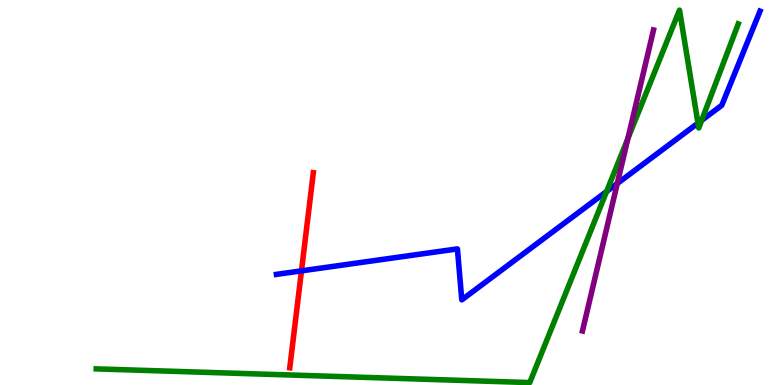[{'lines': ['blue', 'red'], 'intersections': [{'x': 3.89, 'y': 2.96}]}, {'lines': ['green', 'red'], 'intersections': []}, {'lines': ['purple', 'red'], 'intersections': []}, {'lines': ['blue', 'green'], 'intersections': [{'x': 7.83, 'y': 5.03}, {'x': 9.01, 'y': 6.8}, {'x': 9.05, 'y': 6.87}]}, {'lines': ['blue', 'purple'], 'intersections': [{'x': 7.96, 'y': 5.23}]}, {'lines': ['green', 'purple'], 'intersections': [{'x': 8.1, 'y': 6.4}]}]